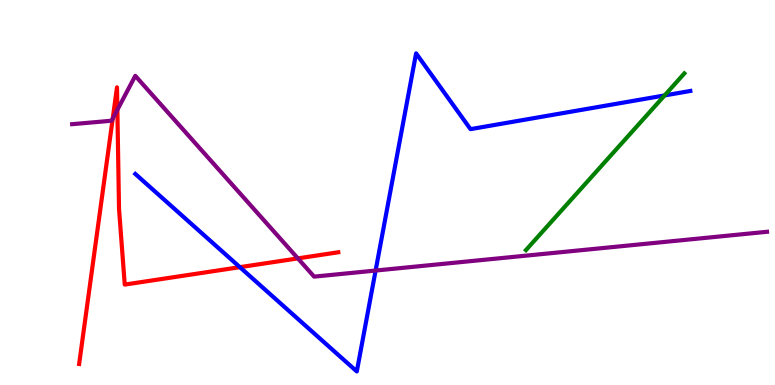[{'lines': ['blue', 'red'], 'intersections': [{'x': 3.1, 'y': 3.06}]}, {'lines': ['green', 'red'], 'intersections': []}, {'lines': ['purple', 'red'], 'intersections': [{'x': 1.45, 'y': 6.92}, {'x': 1.51, 'y': 7.15}, {'x': 3.84, 'y': 3.29}]}, {'lines': ['blue', 'green'], 'intersections': [{'x': 8.58, 'y': 7.52}]}, {'lines': ['blue', 'purple'], 'intersections': [{'x': 4.85, 'y': 2.97}]}, {'lines': ['green', 'purple'], 'intersections': []}]